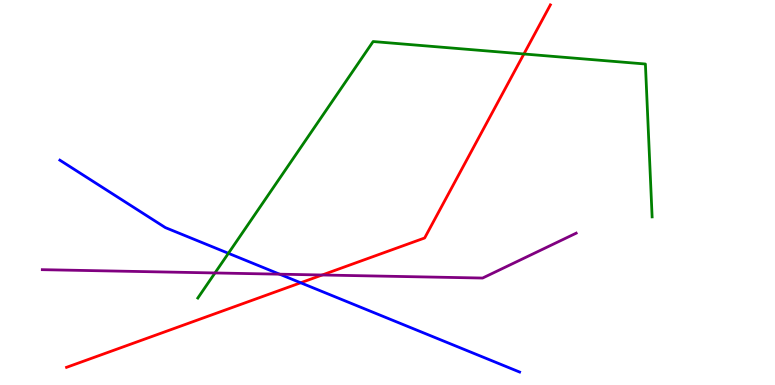[{'lines': ['blue', 'red'], 'intersections': [{'x': 3.88, 'y': 2.66}]}, {'lines': ['green', 'red'], 'intersections': [{'x': 6.76, 'y': 8.6}]}, {'lines': ['purple', 'red'], 'intersections': [{'x': 4.16, 'y': 2.86}]}, {'lines': ['blue', 'green'], 'intersections': [{'x': 2.95, 'y': 3.42}]}, {'lines': ['blue', 'purple'], 'intersections': [{'x': 3.61, 'y': 2.88}]}, {'lines': ['green', 'purple'], 'intersections': [{'x': 2.77, 'y': 2.91}]}]